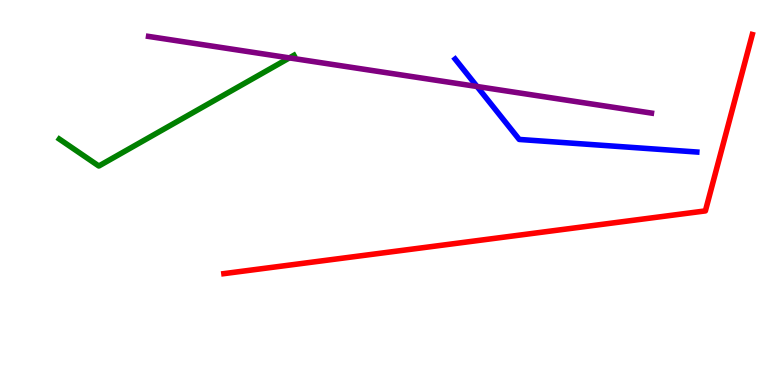[{'lines': ['blue', 'red'], 'intersections': []}, {'lines': ['green', 'red'], 'intersections': []}, {'lines': ['purple', 'red'], 'intersections': []}, {'lines': ['blue', 'green'], 'intersections': []}, {'lines': ['blue', 'purple'], 'intersections': [{'x': 6.16, 'y': 7.75}]}, {'lines': ['green', 'purple'], 'intersections': [{'x': 3.73, 'y': 8.5}]}]